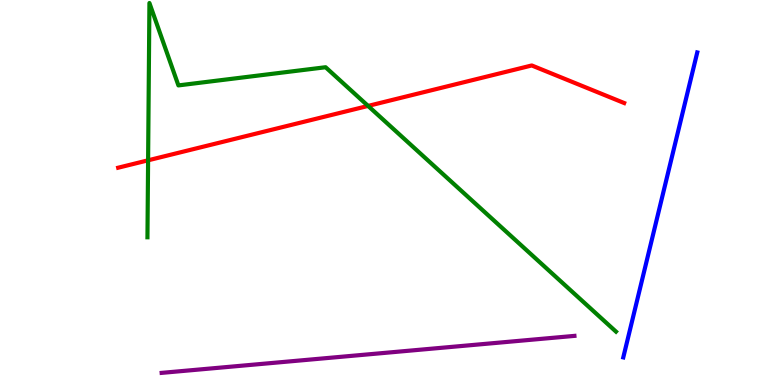[{'lines': ['blue', 'red'], 'intersections': []}, {'lines': ['green', 'red'], 'intersections': [{'x': 1.91, 'y': 5.84}, {'x': 4.75, 'y': 7.25}]}, {'lines': ['purple', 'red'], 'intersections': []}, {'lines': ['blue', 'green'], 'intersections': []}, {'lines': ['blue', 'purple'], 'intersections': []}, {'lines': ['green', 'purple'], 'intersections': []}]